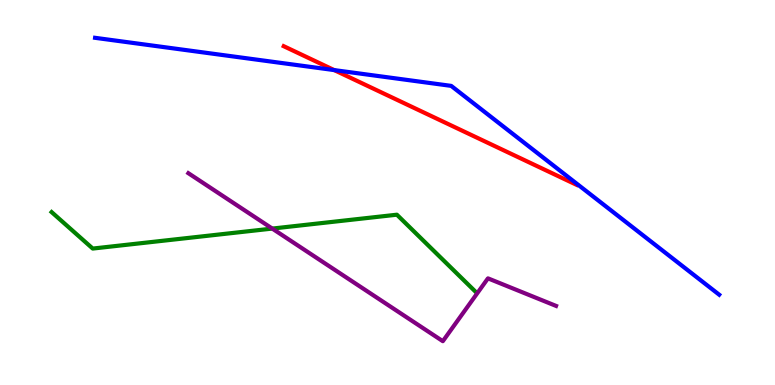[{'lines': ['blue', 'red'], 'intersections': [{'x': 4.31, 'y': 8.18}]}, {'lines': ['green', 'red'], 'intersections': []}, {'lines': ['purple', 'red'], 'intersections': []}, {'lines': ['blue', 'green'], 'intersections': []}, {'lines': ['blue', 'purple'], 'intersections': []}, {'lines': ['green', 'purple'], 'intersections': [{'x': 3.51, 'y': 4.06}]}]